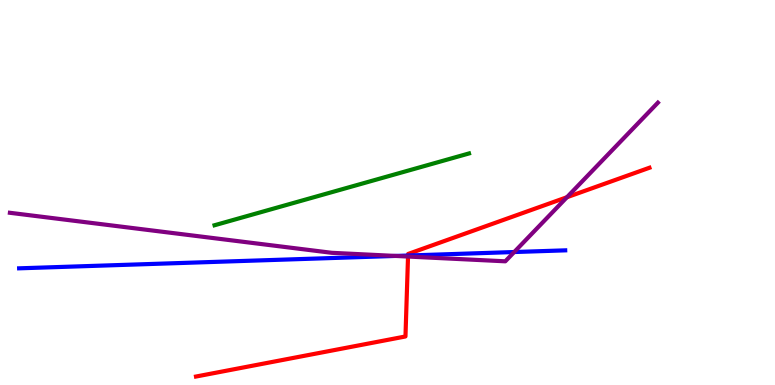[{'lines': ['blue', 'red'], 'intersections': [{'x': 5.27, 'y': 3.36}]}, {'lines': ['green', 'red'], 'intersections': []}, {'lines': ['purple', 'red'], 'intersections': [{'x': 5.26, 'y': 3.34}, {'x': 7.32, 'y': 4.88}]}, {'lines': ['blue', 'green'], 'intersections': []}, {'lines': ['blue', 'purple'], 'intersections': [{'x': 5.1, 'y': 3.35}, {'x': 6.64, 'y': 3.45}]}, {'lines': ['green', 'purple'], 'intersections': []}]